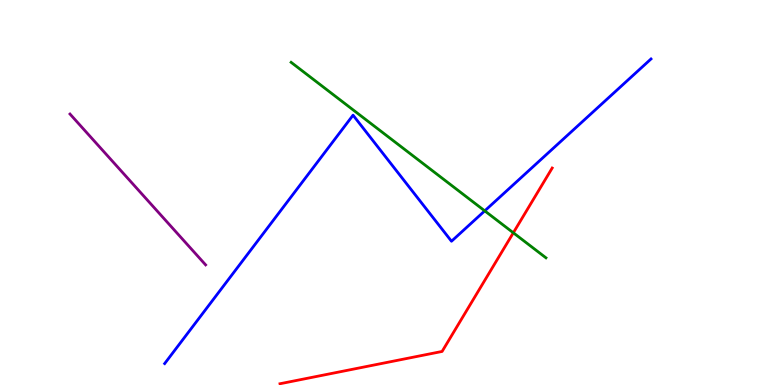[{'lines': ['blue', 'red'], 'intersections': []}, {'lines': ['green', 'red'], 'intersections': [{'x': 6.62, 'y': 3.95}]}, {'lines': ['purple', 'red'], 'intersections': []}, {'lines': ['blue', 'green'], 'intersections': [{'x': 6.25, 'y': 4.52}]}, {'lines': ['blue', 'purple'], 'intersections': []}, {'lines': ['green', 'purple'], 'intersections': []}]